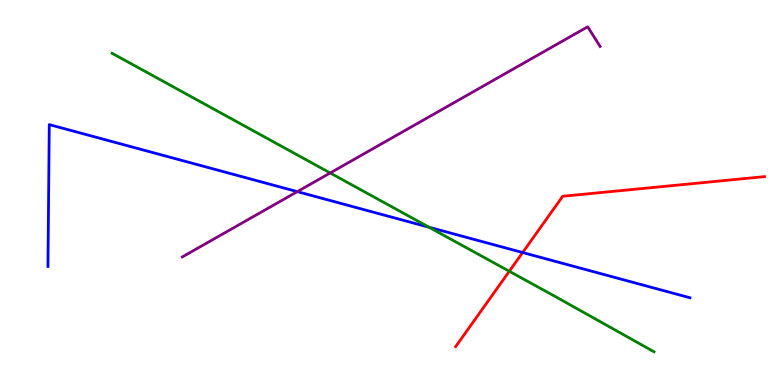[{'lines': ['blue', 'red'], 'intersections': [{'x': 6.74, 'y': 3.44}]}, {'lines': ['green', 'red'], 'intersections': [{'x': 6.57, 'y': 2.95}]}, {'lines': ['purple', 'red'], 'intersections': []}, {'lines': ['blue', 'green'], 'intersections': [{'x': 5.54, 'y': 4.1}]}, {'lines': ['blue', 'purple'], 'intersections': [{'x': 3.84, 'y': 5.02}]}, {'lines': ['green', 'purple'], 'intersections': [{'x': 4.26, 'y': 5.51}]}]